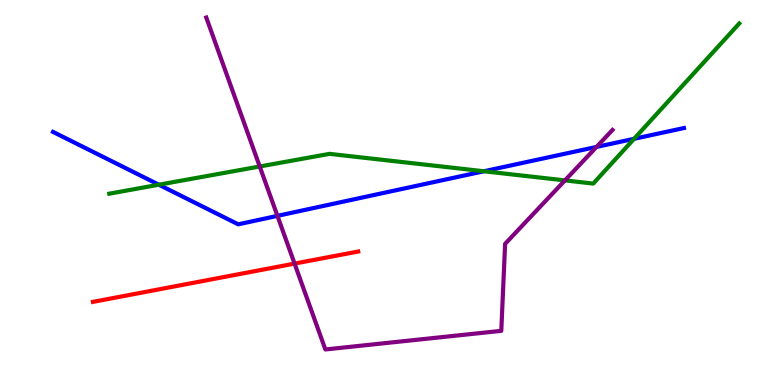[{'lines': ['blue', 'red'], 'intersections': []}, {'lines': ['green', 'red'], 'intersections': []}, {'lines': ['purple', 'red'], 'intersections': [{'x': 3.8, 'y': 3.15}]}, {'lines': ['blue', 'green'], 'intersections': [{'x': 2.05, 'y': 5.2}, {'x': 6.24, 'y': 5.55}, {'x': 8.18, 'y': 6.39}]}, {'lines': ['blue', 'purple'], 'intersections': [{'x': 3.58, 'y': 4.39}, {'x': 7.7, 'y': 6.18}]}, {'lines': ['green', 'purple'], 'intersections': [{'x': 3.35, 'y': 5.68}, {'x': 7.29, 'y': 5.31}]}]